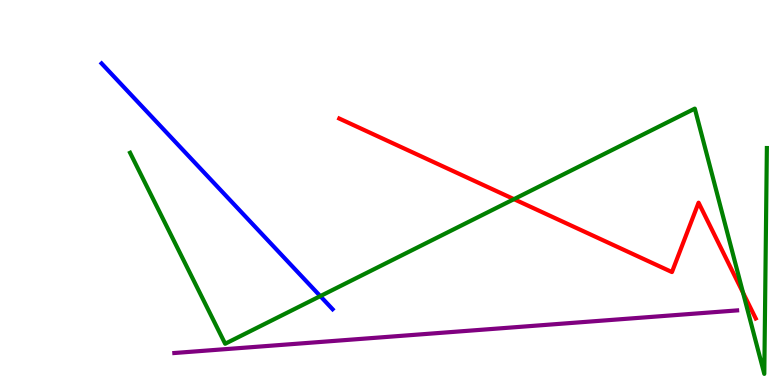[{'lines': ['blue', 'red'], 'intersections': []}, {'lines': ['green', 'red'], 'intersections': [{'x': 6.63, 'y': 4.83}, {'x': 9.59, 'y': 2.4}]}, {'lines': ['purple', 'red'], 'intersections': []}, {'lines': ['blue', 'green'], 'intersections': [{'x': 4.13, 'y': 2.31}]}, {'lines': ['blue', 'purple'], 'intersections': []}, {'lines': ['green', 'purple'], 'intersections': []}]